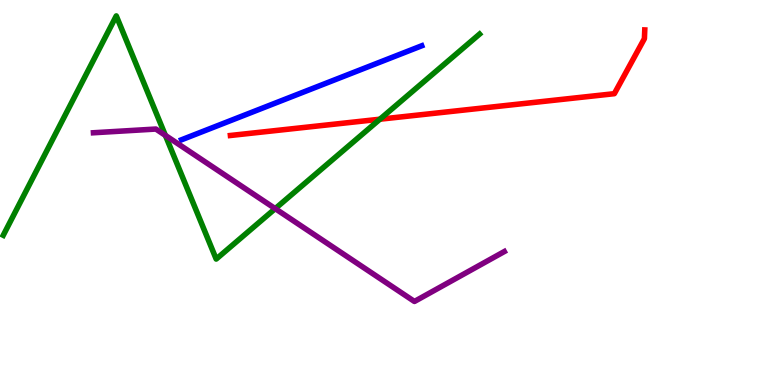[{'lines': ['blue', 'red'], 'intersections': []}, {'lines': ['green', 'red'], 'intersections': [{'x': 4.9, 'y': 6.9}]}, {'lines': ['purple', 'red'], 'intersections': []}, {'lines': ['blue', 'green'], 'intersections': []}, {'lines': ['blue', 'purple'], 'intersections': []}, {'lines': ['green', 'purple'], 'intersections': [{'x': 2.13, 'y': 6.48}, {'x': 3.55, 'y': 4.58}]}]